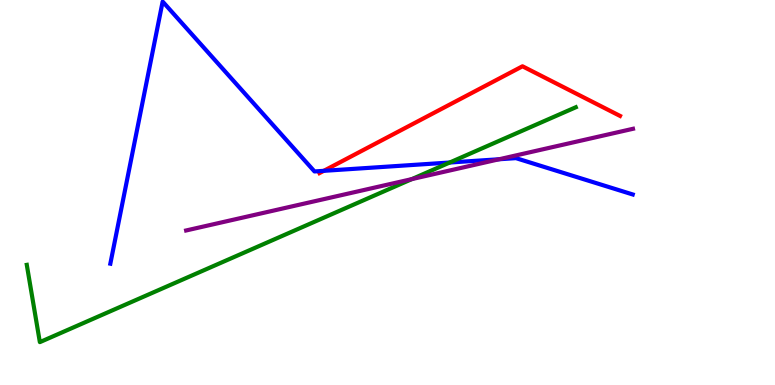[{'lines': ['blue', 'red'], 'intersections': [{'x': 4.18, 'y': 5.56}]}, {'lines': ['green', 'red'], 'intersections': []}, {'lines': ['purple', 'red'], 'intersections': []}, {'lines': ['blue', 'green'], 'intersections': [{'x': 5.8, 'y': 5.78}]}, {'lines': ['blue', 'purple'], 'intersections': [{'x': 6.44, 'y': 5.86}]}, {'lines': ['green', 'purple'], 'intersections': [{'x': 5.31, 'y': 5.35}]}]